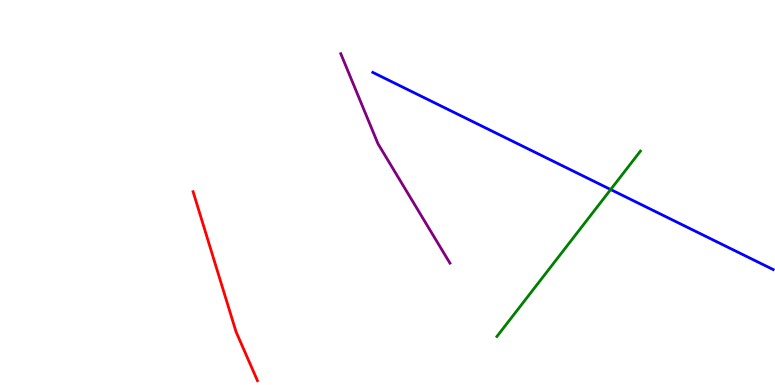[{'lines': ['blue', 'red'], 'intersections': []}, {'lines': ['green', 'red'], 'intersections': []}, {'lines': ['purple', 'red'], 'intersections': []}, {'lines': ['blue', 'green'], 'intersections': [{'x': 7.88, 'y': 5.08}]}, {'lines': ['blue', 'purple'], 'intersections': []}, {'lines': ['green', 'purple'], 'intersections': []}]